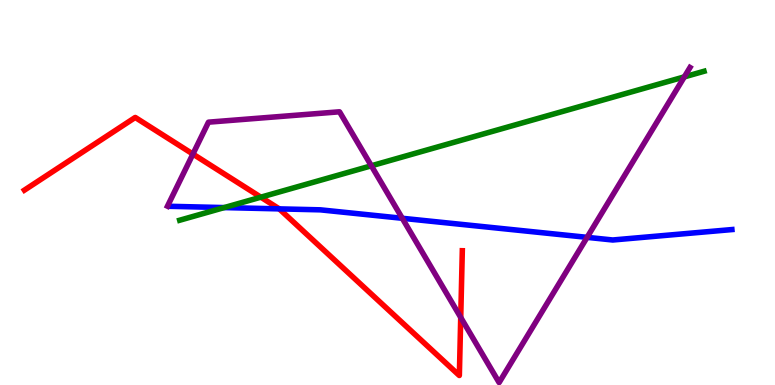[{'lines': ['blue', 'red'], 'intersections': [{'x': 3.6, 'y': 4.57}]}, {'lines': ['green', 'red'], 'intersections': [{'x': 3.37, 'y': 4.88}]}, {'lines': ['purple', 'red'], 'intersections': [{'x': 2.49, 'y': 6.0}, {'x': 5.94, 'y': 1.75}]}, {'lines': ['blue', 'green'], 'intersections': [{'x': 2.89, 'y': 4.61}]}, {'lines': ['blue', 'purple'], 'intersections': [{'x': 5.19, 'y': 4.33}, {'x': 7.58, 'y': 3.84}]}, {'lines': ['green', 'purple'], 'intersections': [{'x': 4.79, 'y': 5.69}, {'x': 8.83, 'y': 8.0}]}]